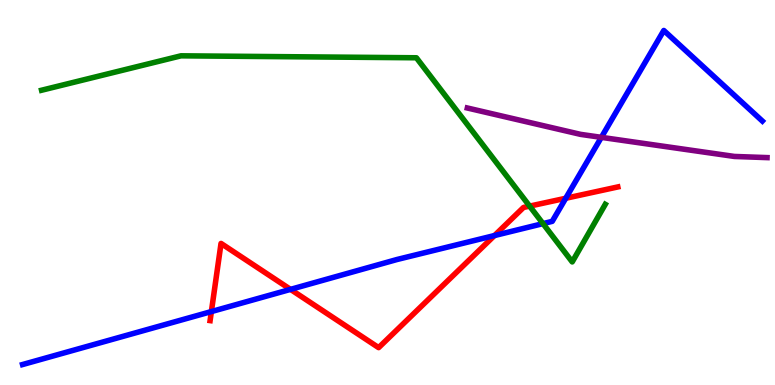[{'lines': ['blue', 'red'], 'intersections': [{'x': 2.73, 'y': 1.91}, {'x': 3.75, 'y': 2.48}, {'x': 6.38, 'y': 3.88}, {'x': 7.3, 'y': 4.85}]}, {'lines': ['green', 'red'], 'intersections': [{'x': 6.83, 'y': 4.65}]}, {'lines': ['purple', 'red'], 'intersections': []}, {'lines': ['blue', 'green'], 'intersections': [{'x': 7.01, 'y': 4.19}]}, {'lines': ['blue', 'purple'], 'intersections': [{'x': 7.76, 'y': 6.43}]}, {'lines': ['green', 'purple'], 'intersections': []}]